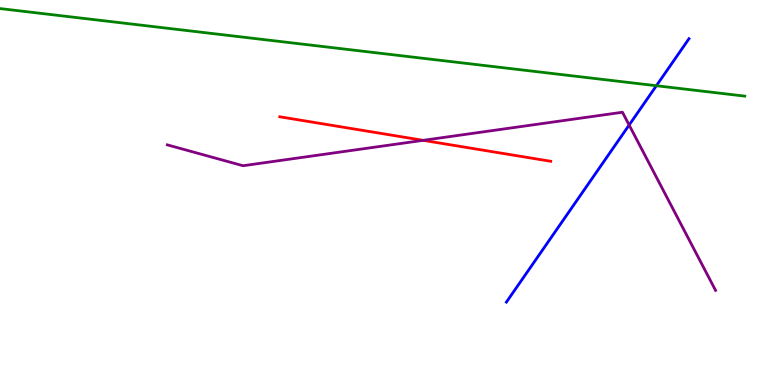[{'lines': ['blue', 'red'], 'intersections': []}, {'lines': ['green', 'red'], 'intersections': []}, {'lines': ['purple', 'red'], 'intersections': [{'x': 5.46, 'y': 6.35}]}, {'lines': ['blue', 'green'], 'intersections': [{'x': 8.47, 'y': 7.77}]}, {'lines': ['blue', 'purple'], 'intersections': [{'x': 8.12, 'y': 6.75}]}, {'lines': ['green', 'purple'], 'intersections': []}]